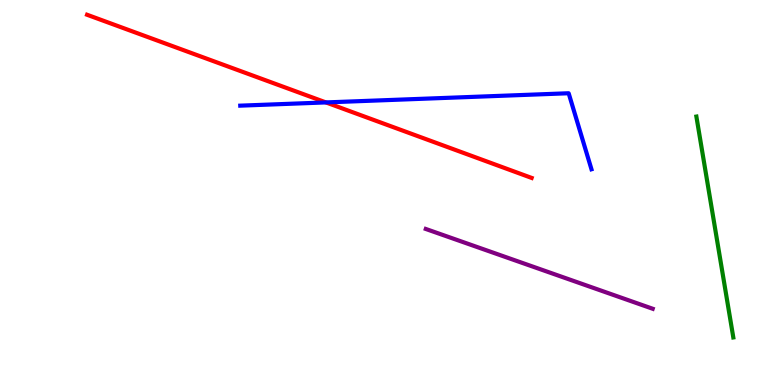[{'lines': ['blue', 'red'], 'intersections': [{'x': 4.21, 'y': 7.34}]}, {'lines': ['green', 'red'], 'intersections': []}, {'lines': ['purple', 'red'], 'intersections': []}, {'lines': ['blue', 'green'], 'intersections': []}, {'lines': ['blue', 'purple'], 'intersections': []}, {'lines': ['green', 'purple'], 'intersections': []}]